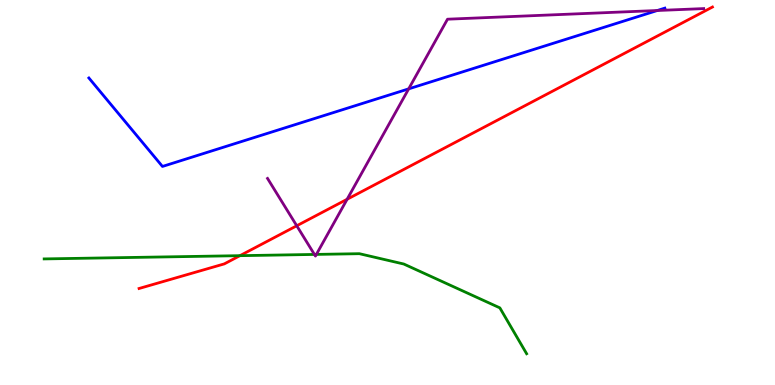[{'lines': ['blue', 'red'], 'intersections': []}, {'lines': ['green', 'red'], 'intersections': [{'x': 3.1, 'y': 3.36}]}, {'lines': ['purple', 'red'], 'intersections': [{'x': 3.83, 'y': 4.14}, {'x': 4.48, 'y': 4.82}]}, {'lines': ['blue', 'green'], 'intersections': []}, {'lines': ['blue', 'purple'], 'intersections': [{'x': 5.27, 'y': 7.69}, {'x': 8.48, 'y': 9.73}]}, {'lines': ['green', 'purple'], 'intersections': [{'x': 4.06, 'y': 3.39}, {'x': 4.08, 'y': 3.39}]}]